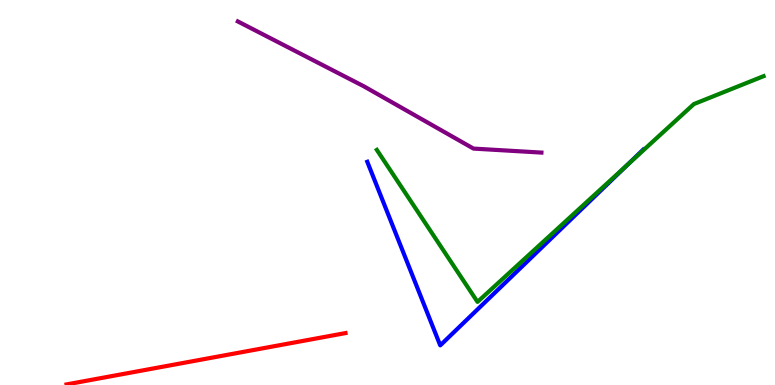[{'lines': ['blue', 'red'], 'intersections': []}, {'lines': ['green', 'red'], 'intersections': []}, {'lines': ['purple', 'red'], 'intersections': []}, {'lines': ['blue', 'green'], 'intersections': [{'x': 8.1, 'y': 5.73}]}, {'lines': ['blue', 'purple'], 'intersections': []}, {'lines': ['green', 'purple'], 'intersections': []}]